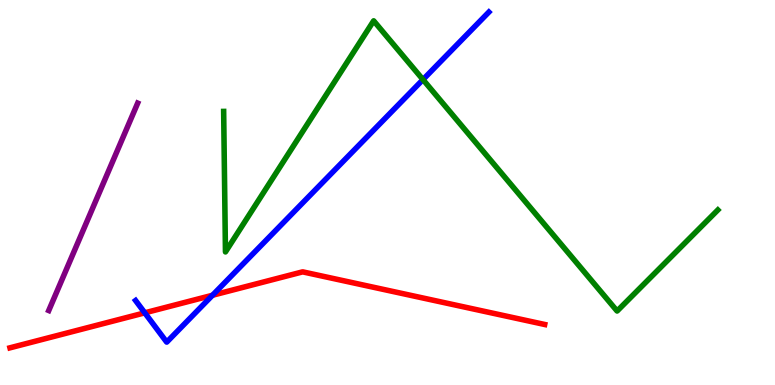[{'lines': ['blue', 'red'], 'intersections': [{'x': 1.87, 'y': 1.87}, {'x': 2.74, 'y': 2.33}]}, {'lines': ['green', 'red'], 'intersections': []}, {'lines': ['purple', 'red'], 'intersections': []}, {'lines': ['blue', 'green'], 'intersections': [{'x': 5.46, 'y': 7.93}]}, {'lines': ['blue', 'purple'], 'intersections': []}, {'lines': ['green', 'purple'], 'intersections': []}]